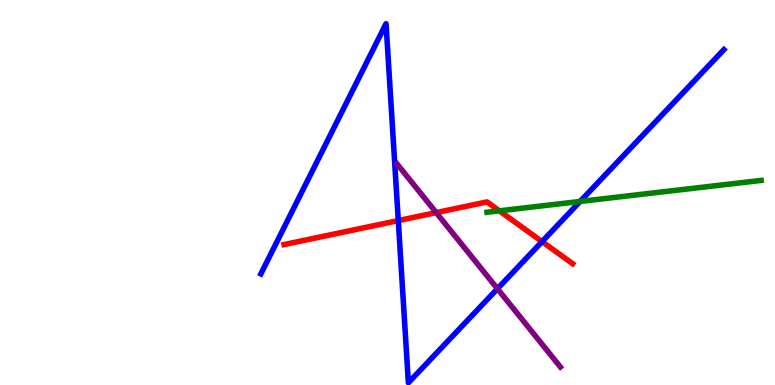[{'lines': ['blue', 'red'], 'intersections': [{'x': 5.14, 'y': 4.27}, {'x': 6.99, 'y': 3.72}]}, {'lines': ['green', 'red'], 'intersections': [{'x': 6.44, 'y': 4.52}]}, {'lines': ['purple', 'red'], 'intersections': [{'x': 5.63, 'y': 4.48}]}, {'lines': ['blue', 'green'], 'intersections': [{'x': 7.49, 'y': 4.77}]}, {'lines': ['blue', 'purple'], 'intersections': [{'x': 6.42, 'y': 2.5}]}, {'lines': ['green', 'purple'], 'intersections': []}]